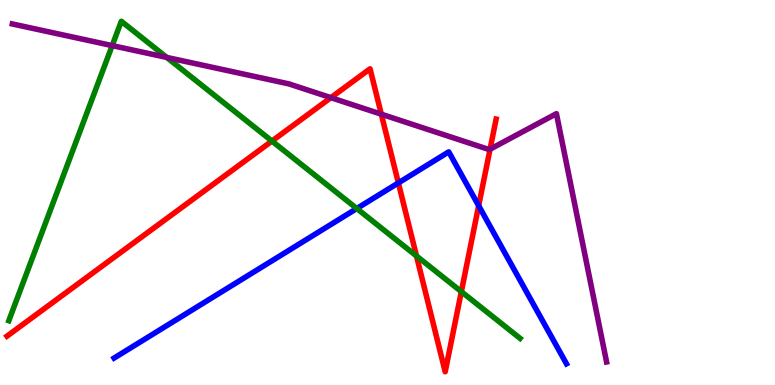[{'lines': ['blue', 'red'], 'intersections': [{'x': 5.14, 'y': 5.25}, {'x': 6.18, 'y': 4.66}]}, {'lines': ['green', 'red'], 'intersections': [{'x': 3.51, 'y': 6.34}, {'x': 5.37, 'y': 3.35}, {'x': 5.95, 'y': 2.42}]}, {'lines': ['purple', 'red'], 'intersections': [{'x': 4.27, 'y': 7.46}, {'x': 4.92, 'y': 7.03}, {'x': 6.32, 'y': 6.12}]}, {'lines': ['blue', 'green'], 'intersections': [{'x': 4.6, 'y': 4.58}]}, {'lines': ['blue', 'purple'], 'intersections': []}, {'lines': ['green', 'purple'], 'intersections': [{'x': 1.45, 'y': 8.82}, {'x': 2.15, 'y': 8.51}]}]